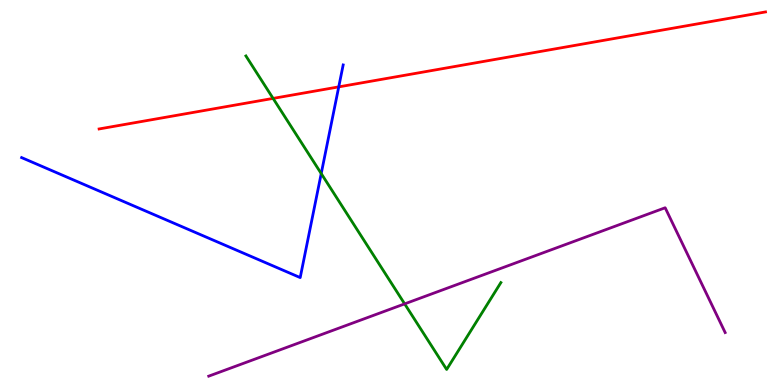[{'lines': ['blue', 'red'], 'intersections': [{'x': 4.37, 'y': 7.74}]}, {'lines': ['green', 'red'], 'intersections': [{'x': 3.52, 'y': 7.44}]}, {'lines': ['purple', 'red'], 'intersections': []}, {'lines': ['blue', 'green'], 'intersections': [{'x': 4.14, 'y': 5.49}]}, {'lines': ['blue', 'purple'], 'intersections': []}, {'lines': ['green', 'purple'], 'intersections': [{'x': 5.22, 'y': 2.11}]}]